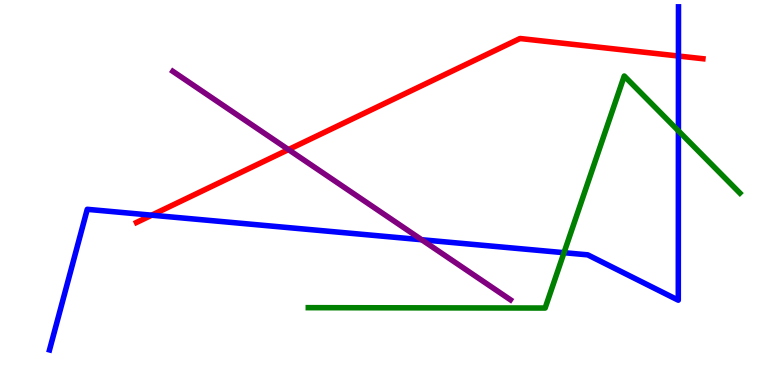[{'lines': ['blue', 'red'], 'intersections': [{'x': 1.96, 'y': 4.41}, {'x': 8.75, 'y': 8.54}]}, {'lines': ['green', 'red'], 'intersections': []}, {'lines': ['purple', 'red'], 'intersections': [{'x': 3.72, 'y': 6.11}]}, {'lines': ['blue', 'green'], 'intersections': [{'x': 7.28, 'y': 3.44}, {'x': 8.75, 'y': 6.6}]}, {'lines': ['blue', 'purple'], 'intersections': [{'x': 5.44, 'y': 3.77}]}, {'lines': ['green', 'purple'], 'intersections': []}]